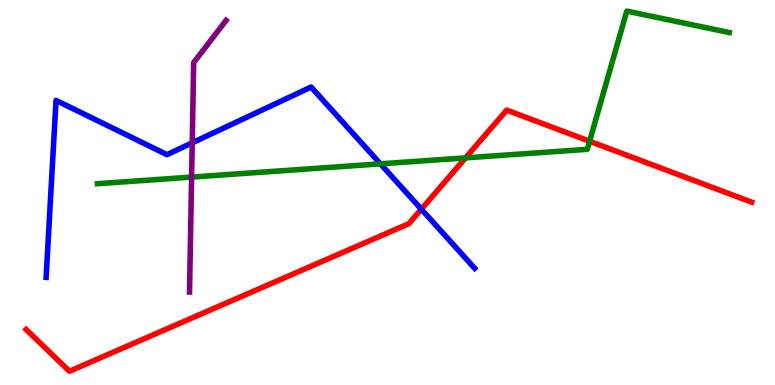[{'lines': ['blue', 'red'], 'intersections': [{'x': 5.44, 'y': 4.57}]}, {'lines': ['green', 'red'], 'intersections': [{'x': 6.01, 'y': 5.9}, {'x': 7.61, 'y': 6.33}]}, {'lines': ['purple', 'red'], 'intersections': []}, {'lines': ['blue', 'green'], 'intersections': [{'x': 4.91, 'y': 5.74}]}, {'lines': ['blue', 'purple'], 'intersections': [{'x': 2.48, 'y': 6.29}]}, {'lines': ['green', 'purple'], 'intersections': [{'x': 2.47, 'y': 5.4}]}]